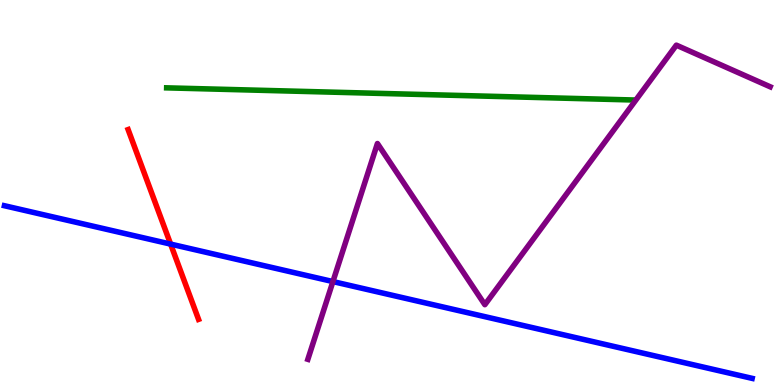[{'lines': ['blue', 'red'], 'intersections': [{'x': 2.2, 'y': 3.66}]}, {'lines': ['green', 'red'], 'intersections': []}, {'lines': ['purple', 'red'], 'intersections': []}, {'lines': ['blue', 'green'], 'intersections': []}, {'lines': ['blue', 'purple'], 'intersections': [{'x': 4.3, 'y': 2.69}]}, {'lines': ['green', 'purple'], 'intersections': []}]